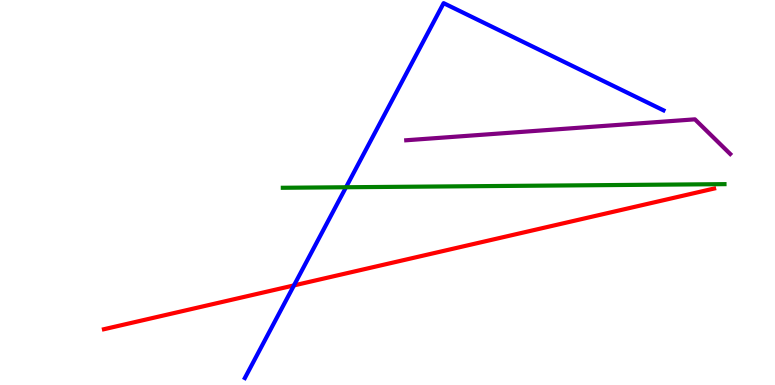[{'lines': ['blue', 'red'], 'intersections': [{'x': 3.79, 'y': 2.59}]}, {'lines': ['green', 'red'], 'intersections': []}, {'lines': ['purple', 'red'], 'intersections': []}, {'lines': ['blue', 'green'], 'intersections': [{'x': 4.46, 'y': 5.14}]}, {'lines': ['blue', 'purple'], 'intersections': []}, {'lines': ['green', 'purple'], 'intersections': []}]